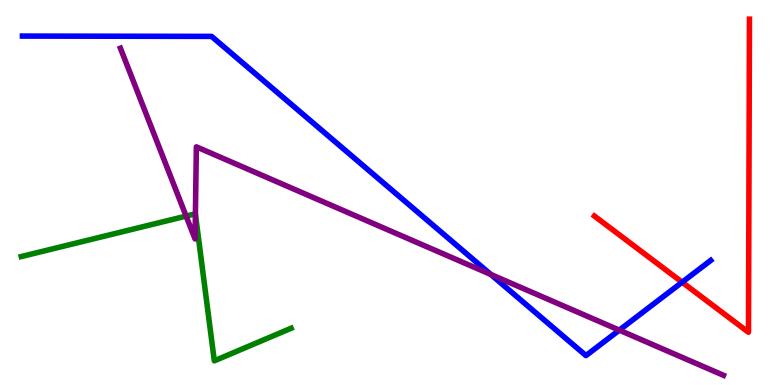[{'lines': ['blue', 'red'], 'intersections': [{'x': 8.8, 'y': 2.67}]}, {'lines': ['green', 'red'], 'intersections': []}, {'lines': ['purple', 'red'], 'intersections': []}, {'lines': ['blue', 'green'], 'intersections': []}, {'lines': ['blue', 'purple'], 'intersections': [{'x': 6.33, 'y': 2.87}, {'x': 7.99, 'y': 1.42}]}, {'lines': ['green', 'purple'], 'intersections': [{'x': 2.4, 'y': 4.39}, {'x': 2.52, 'y': 4.44}]}]